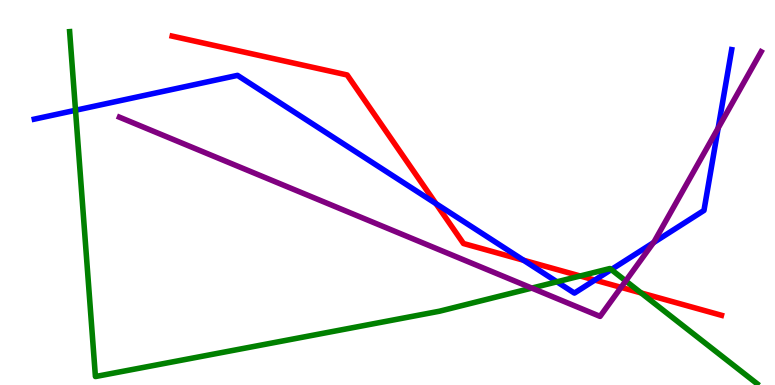[{'lines': ['blue', 'red'], 'intersections': [{'x': 5.63, 'y': 4.71}, {'x': 6.76, 'y': 3.24}, {'x': 7.68, 'y': 2.73}]}, {'lines': ['green', 'red'], 'intersections': [{'x': 7.49, 'y': 2.83}, {'x': 8.27, 'y': 2.39}]}, {'lines': ['purple', 'red'], 'intersections': [{'x': 8.01, 'y': 2.54}]}, {'lines': ['blue', 'green'], 'intersections': [{'x': 0.974, 'y': 7.14}, {'x': 7.19, 'y': 2.68}, {'x': 7.89, 'y': 3.0}]}, {'lines': ['blue', 'purple'], 'intersections': [{'x': 8.43, 'y': 3.7}, {'x': 9.27, 'y': 6.67}]}, {'lines': ['green', 'purple'], 'intersections': [{'x': 6.86, 'y': 2.52}, {'x': 8.07, 'y': 2.7}]}]